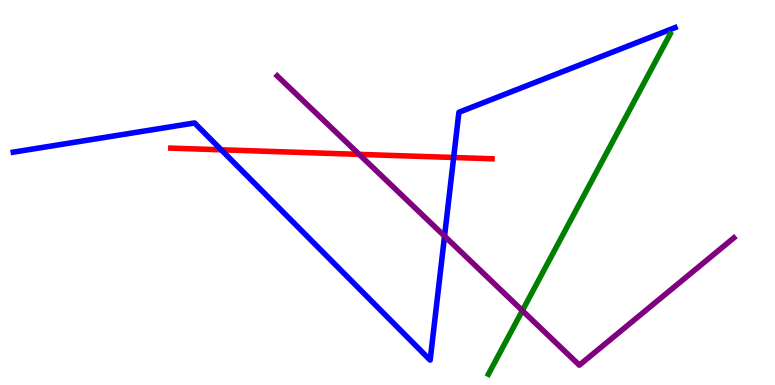[{'lines': ['blue', 'red'], 'intersections': [{'x': 2.85, 'y': 6.11}, {'x': 5.85, 'y': 5.91}]}, {'lines': ['green', 'red'], 'intersections': []}, {'lines': ['purple', 'red'], 'intersections': [{'x': 4.63, 'y': 5.99}]}, {'lines': ['blue', 'green'], 'intersections': []}, {'lines': ['blue', 'purple'], 'intersections': [{'x': 5.74, 'y': 3.87}]}, {'lines': ['green', 'purple'], 'intersections': [{'x': 6.74, 'y': 1.93}]}]